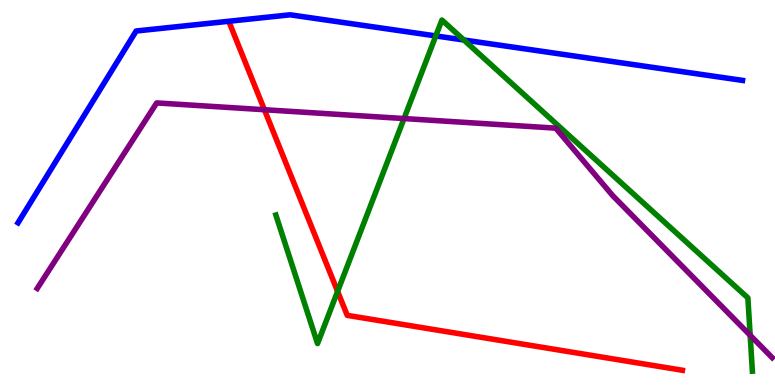[{'lines': ['blue', 'red'], 'intersections': []}, {'lines': ['green', 'red'], 'intersections': [{'x': 4.36, 'y': 2.43}]}, {'lines': ['purple', 'red'], 'intersections': [{'x': 3.41, 'y': 7.15}]}, {'lines': ['blue', 'green'], 'intersections': [{'x': 5.62, 'y': 9.07}, {'x': 5.99, 'y': 8.96}]}, {'lines': ['blue', 'purple'], 'intersections': []}, {'lines': ['green', 'purple'], 'intersections': [{'x': 5.21, 'y': 6.92}, {'x': 9.68, 'y': 1.29}]}]